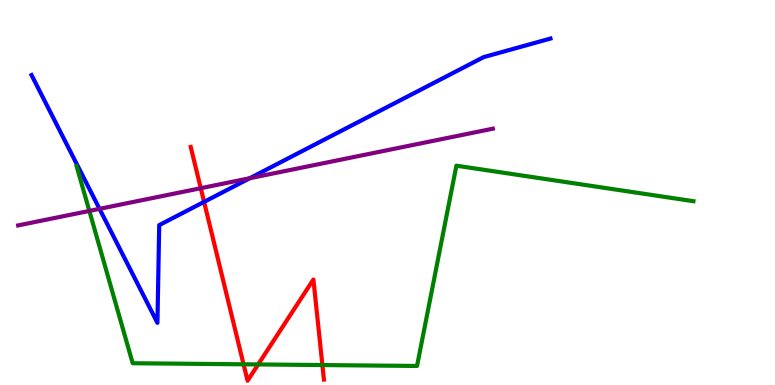[{'lines': ['blue', 'red'], 'intersections': [{'x': 2.63, 'y': 4.76}]}, {'lines': ['green', 'red'], 'intersections': [{'x': 3.14, 'y': 0.538}, {'x': 3.33, 'y': 0.534}, {'x': 4.16, 'y': 0.518}]}, {'lines': ['purple', 'red'], 'intersections': [{'x': 2.59, 'y': 5.11}]}, {'lines': ['blue', 'green'], 'intersections': []}, {'lines': ['blue', 'purple'], 'intersections': [{'x': 1.28, 'y': 4.58}, {'x': 3.22, 'y': 5.37}]}, {'lines': ['green', 'purple'], 'intersections': [{'x': 1.15, 'y': 4.52}]}]